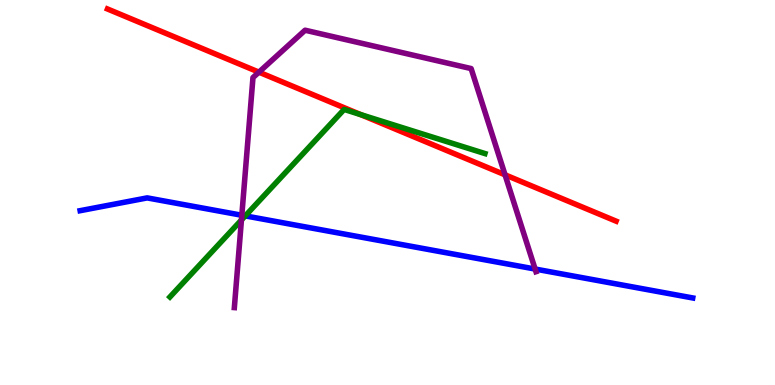[{'lines': ['blue', 'red'], 'intersections': []}, {'lines': ['green', 'red'], 'intersections': [{'x': 4.65, 'y': 7.02}]}, {'lines': ['purple', 'red'], 'intersections': [{'x': 3.34, 'y': 8.13}, {'x': 6.52, 'y': 5.46}]}, {'lines': ['blue', 'green'], 'intersections': [{'x': 3.16, 'y': 4.39}]}, {'lines': ['blue', 'purple'], 'intersections': [{'x': 3.12, 'y': 4.41}, {'x': 6.9, 'y': 3.01}]}, {'lines': ['green', 'purple'], 'intersections': [{'x': 3.12, 'y': 4.29}]}]